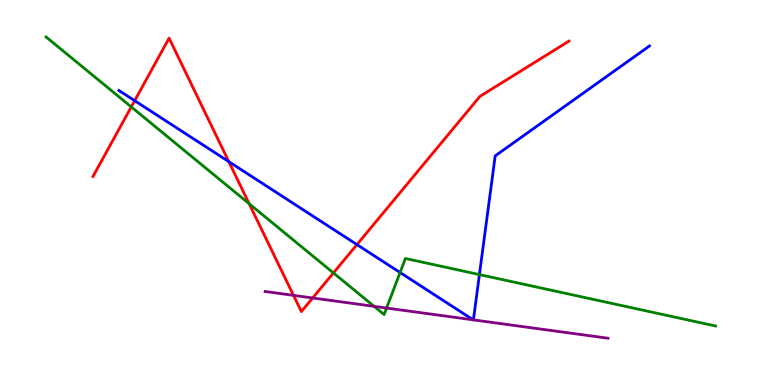[{'lines': ['blue', 'red'], 'intersections': [{'x': 1.74, 'y': 7.38}, {'x': 2.95, 'y': 5.8}, {'x': 4.61, 'y': 3.65}]}, {'lines': ['green', 'red'], 'intersections': [{'x': 1.69, 'y': 7.22}, {'x': 3.22, 'y': 4.71}, {'x': 4.3, 'y': 2.91}]}, {'lines': ['purple', 'red'], 'intersections': [{'x': 3.79, 'y': 2.33}, {'x': 4.03, 'y': 2.26}]}, {'lines': ['blue', 'green'], 'intersections': [{'x': 5.16, 'y': 2.92}, {'x': 6.19, 'y': 2.87}]}, {'lines': ['blue', 'purple'], 'intersections': [{'x': 6.11, 'y': 1.69}, {'x': 6.11, 'y': 1.69}]}, {'lines': ['green', 'purple'], 'intersections': [{'x': 4.83, 'y': 2.04}, {'x': 4.99, 'y': 2.0}]}]